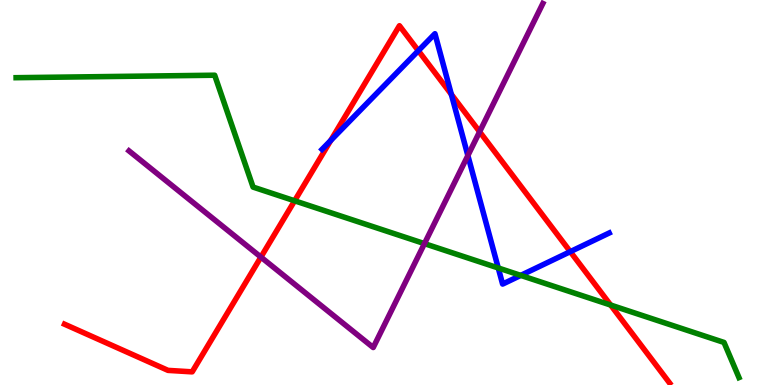[{'lines': ['blue', 'red'], 'intersections': [{'x': 4.27, 'y': 6.35}, {'x': 5.4, 'y': 8.68}, {'x': 5.82, 'y': 7.55}, {'x': 7.36, 'y': 3.46}]}, {'lines': ['green', 'red'], 'intersections': [{'x': 3.8, 'y': 4.78}, {'x': 7.88, 'y': 2.08}]}, {'lines': ['purple', 'red'], 'intersections': [{'x': 3.37, 'y': 3.32}, {'x': 6.19, 'y': 6.58}]}, {'lines': ['blue', 'green'], 'intersections': [{'x': 6.43, 'y': 3.04}, {'x': 6.72, 'y': 2.85}]}, {'lines': ['blue', 'purple'], 'intersections': [{'x': 6.04, 'y': 5.96}]}, {'lines': ['green', 'purple'], 'intersections': [{'x': 5.48, 'y': 3.67}]}]